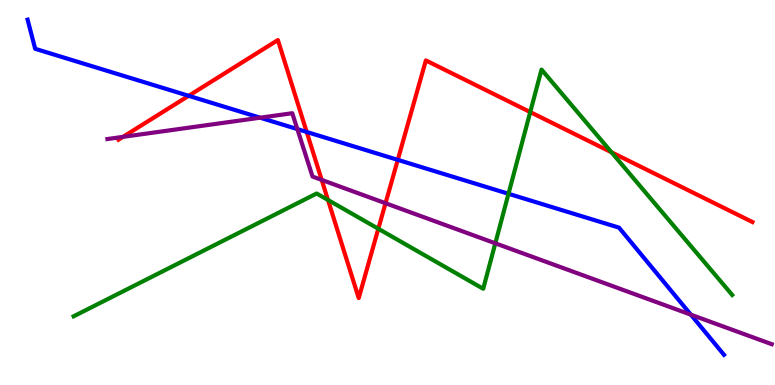[{'lines': ['blue', 'red'], 'intersections': [{'x': 2.43, 'y': 7.51}, {'x': 3.96, 'y': 6.57}, {'x': 5.13, 'y': 5.85}]}, {'lines': ['green', 'red'], 'intersections': [{'x': 4.23, 'y': 4.81}, {'x': 4.88, 'y': 4.06}, {'x': 6.84, 'y': 7.09}, {'x': 7.89, 'y': 6.04}]}, {'lines': ['purple', 'red'], 'intersections': [{'x': 1.59, 'y': 6.45}, {'x': 4.15, 'y': 5.33}, {'x': 4.97, 'y': 4.72}]}, {'lines': ['blue', 'green'], 'intersections': [{'x': 6.56, 'y': 4.97}]}, {'lines': ['blue', 'purple'], 'intersections': [{'x': 3.36, 'y': 6.94}, {'x': 3.84, 'y': 6.65}, {'x': 8.91, 'y': 1.83}]}, {'lines': ['green', 'purple'], 'intersections': [{'x': 6.39, 'y': 3.68}]}]